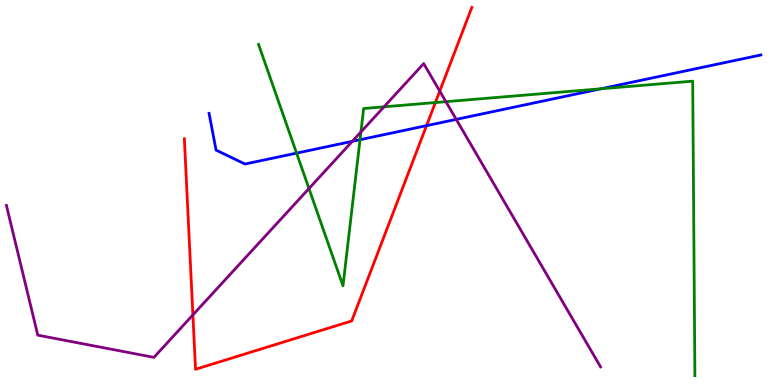[{'lines': ['blue', 'red'], 'intersections': [{'x': 5.5, 'y': 6.74}]}, {'lines': ['green', 'red'], 'intersections': [{'x': 5.62, 'y': 7.34}]}, {'lines': ['purple', 'red'], 'intersections': [{'x': 2.49, 'y': 1.82}, {'x': 5.67, 'y': 7.63}]}, {'lines': ['blue', 'green'], 'intersections': [{'x': 3.83, 'y': 6.02}, {'x': 4.65, 'y': 6.37}, {'x': 7.75, 'y': 7.69}]}, {'lines': ['blue', 'purple'], 'intersections': [{'x': 4.55, 'y': 6.33}, {'x': 5.89, 'y': 6.9}]}, {'lines': ['green', 'purple'], 'intersections': [{'x': 3.99, 'y': 5.1}, {'x': 4.66, 'y': 6.57}, {'x': 4.96, 'y': 7.23}, {'x': 5.75, 'y': 7.36}]}]